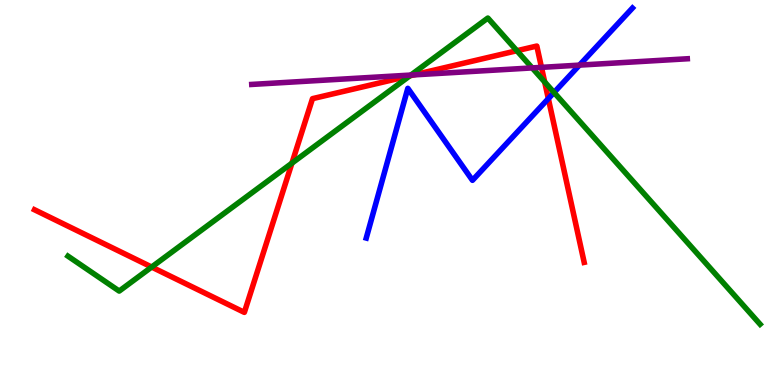[{'lines': ['blue', 'red'], 'intersections': [{'x': 7.08, 'y': 7.44}]}, {'lines': ['green', 'red'], 'intersections': [{'x': 1.96, 'y': 3.06}, {'x': 3.77, 'y': 5.76}, {'x': 5.29, 'y': 8.03}, {'x': 6.67, 'y': 8.68}, {'x': 7.03, 'y': 7.87}]}, {'lines': ['purple', 'red'], 'intersections': [{'x': 5.34, 'y': 8.06}, {'x': 6.99, 'y': 8.25}]}, {'lines': ['blue', 'green'], 'intersections': [{'x': 7.15, 'y': 7.6}]}, {'lines': ['blue', 'purple'], 'intersections': [{'x': 7.48, 'y': 8.31}]}, {'lines': ['green', 'purple'], 'intersections': [{'x': 5.3, 'y': 8.05}, {'x': 6.87, 'y': 8.24}]}]